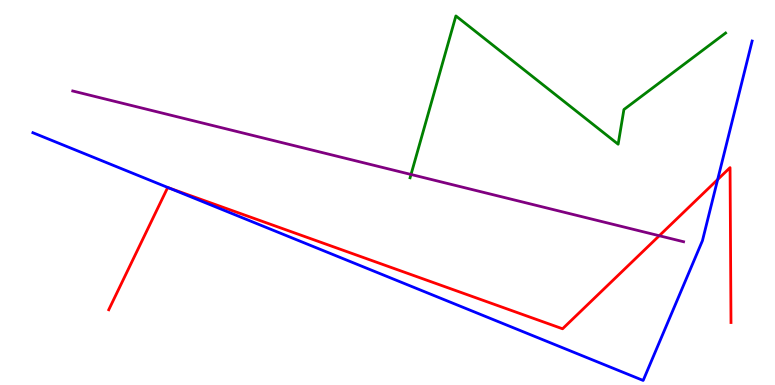[{'lines': ['blue', 'red'], 'intersections': [{'x': 2.18, 'y': 5.12}, {'x': 9.26, 'y': 5.34}]}, {'lines': ['green', 'red'], 'intersections': []}, {'lines': ['purple', 'red'], 'intersections': [{'x': 8.51, 'y': 3.88}]}, {'lines': ['blue', 'green'], 'intersections': []}, {'lines': ['blue', 'purple'], 'intersections': []}, {'lines': ['green', 'purple'], 'intersections': [{'x': 5.3, 'y': 5.47}]}]